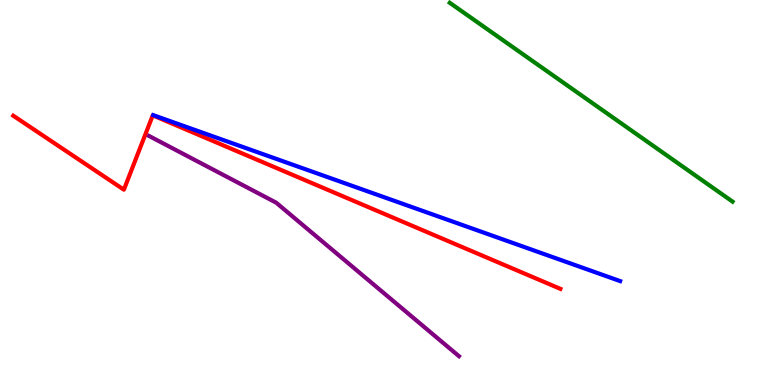[{'lines': ['blue', 'red'], 'intersections': []}, {'lines': ['green', 'red'], 'intersections': []}, {'lines': ['purple', 'red'], 'intersections': []}, {'lines': ['blue', 'green'], 'intersections': []}, {'lines': ['blue', 'purple'], 'intersections': []}, {'lines': ['green', 'purple'], 'intersections': []}]